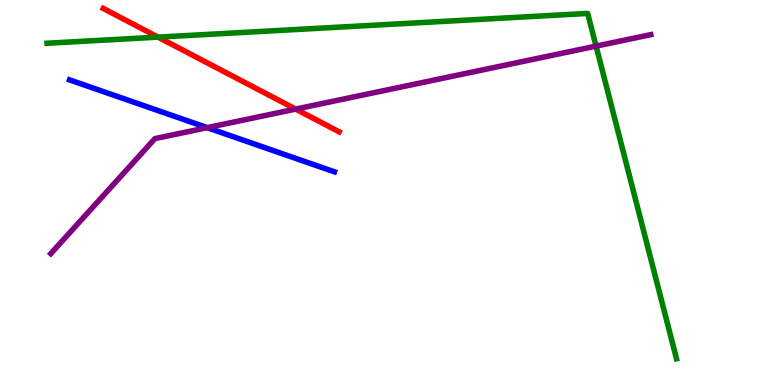[{'lines': ['blue', 'red'], 'intersections': []}, {'lines': ['green', 'red'], 'intersections': [{'x': 2.04, 'y': 9.04}]}, {'lines': ['purple', 'red'], 'intersections': [{'x': 3.82, 'y': 7.17}]}, {'lines': ['blue', 'green'], 'intersections': []}, {'lines': ['blue', 'purple'], 'intersections': [{'x': 2.67, 'y': 6.68}]}, {'lines': ['green', 'purple'], 'intersections': [{'x': 7.69, 'y': 8.8}]}]